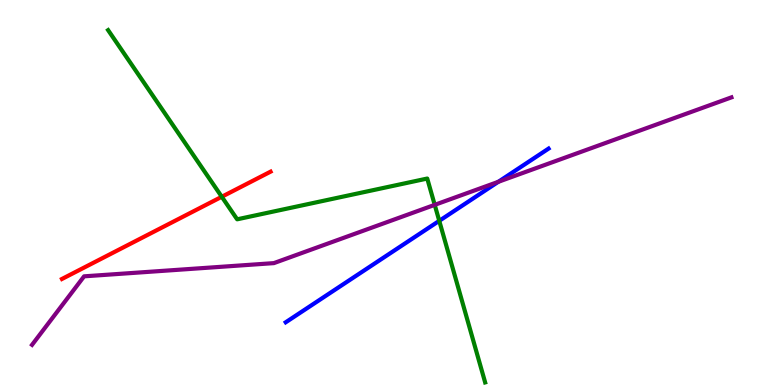[{'lines': ['blue', 'red'], 'intersections': []}, {'lines': ['green', 'red'], 'intersections': [{'x': 2.86, 'y': 4.89}]}, {'lines': ['purple', 'red'], 'intersections': []}, {'lines': ['blue', 'green'], 'intersections': [{'x': 5.67, 'y': 4.26}]}, {'lines': ['blue', 'purple'], 'intersections': [{'x': 6.43, 'y': 5.28}]}, {'lines': ['green', 'purple'], 'intersections': [{'x': 5.61, 'y': 4.68}]}]